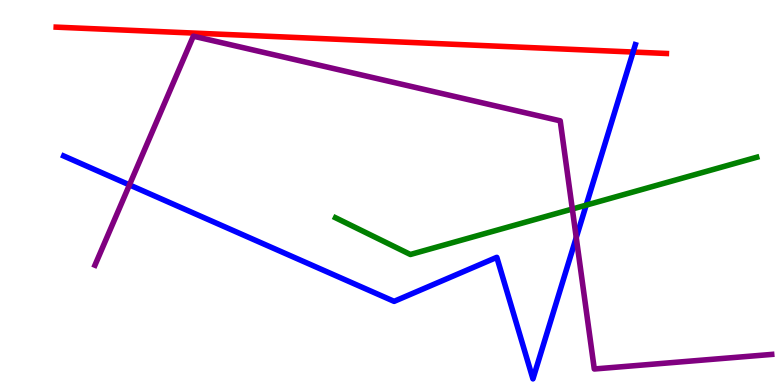[{'lines': ['blue', 'red'], 'intersections': [{'x': 8.17, 'y': 8.65}]}, {'lines': ['green', 'red'], 'intersections': []}, {'lines': ['purple', 'red'], 'intersections': []}, {'lines': ['blue', 'green'], 'intersections': [{'x': 7.56, 'y': 4.67}]}, {'lines': ['blue', 'purple'], 'intersections': [{'x': 1.67, 'y': 5.2}, {'x': 7.44, 'y': 3.83}]}, {'lines': ['green', 'purple'], 'intersections': [{'x': 7.38, 'y': 4.57}]}]